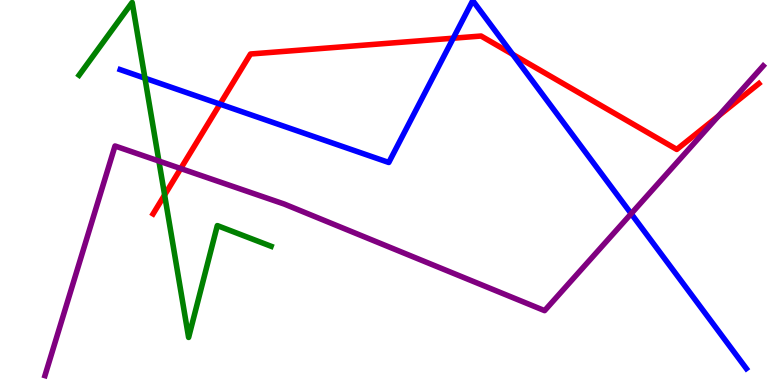[{'lines': ['blue', 'red'], 'intersections': [{'x': 2.84, 'y': 7.3}, {'x': 5.85, 'y': 9.01}, {'x': 6.62, 'y': 8.59}]}, {'lines': ['green', 'red'], 'intersections': [{'x': 2.12, 'y': 4.94}]}, {'lines': ['purple', 'red'], 'intersections': [{'x': 2.33, 'y': 5.62}, {'x': 9.27, 'y': 6.99}]}, {'lines': ['blue', 'green'], 'intersections': [{'x': 1.87, 'y': 7.97}]}, {'lines': ['blue', 'purple'], 'intersections': [{'x': 8.14, 'y': 4.45}]}, {'lines': ['green', 'purple'], 'intersections': [{'x': 2.05, 'y': 5.82}]}]